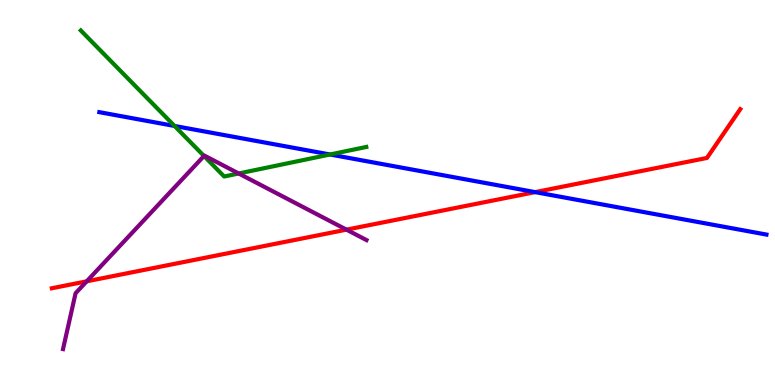[{'lines': ['blue', 'red'], 'intersections': [{'x': 6.91, 'y': 5.01}]}, {'lines': ['green', 'red'], 'intersections': []}, {'lines': ['purple', 'red'], 'intersections': [{'x': 1.12, 'y': 2.69}, {'x': 4.47, 'y': 4.03}]}, {'lines': ['blue', 'green'], 'intersections': [{'x': 2.25, 'y': 6.73}, {'x': 4.26, 'y': 5.99}]}, {'lines': ['blue', 'purple'], 'intersections': []}, {'lines': ['green', 'purple'], 'intersections': [{'x': 2.63, 'y': 5.95}, {'x': 3.08, 'y': 5.49}]}]